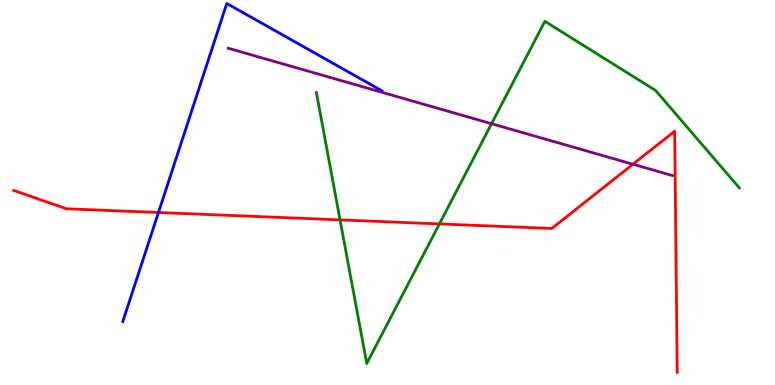[{'lines': ['blue', 'red'], 'intersections': [{'x': 2.04, 'y': 4.48}]}, {'lines': ['green', 'red'], 'intersections': [{'x': 4.39, 'y': 4.29}, {'x': 5.67, 'y': 4.18}]}, {'lines': ['purple', 'red'], 'intersections': [{'x': 8.17, 'y': 5.73}]}, {'lines': ['blue', 'green'], 'intersections': []}, {'lines': ['blue', 'purple'], 'intersections': []}, {'lines': ['green', 'purple'], 'intersections': [{'x': 6.34, 'y': 6.79}]}]